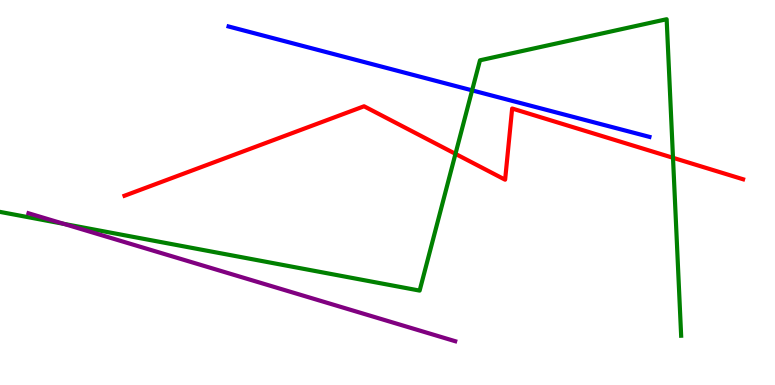[{'lines': ['blue', 'red'], 'intersections': []}, {'lines': ['green', 'red'], 'intersections': [{'x': 5.88, 'y': 6.0}, {'x': 8.68, 'y': 5.9}]}, {'lines': ['purple', 'red'], 'intersections': []}, {'lines': ['blue', 'green'], 'intersections': [{'x': 6.09, 'y': 7.65}]}, {'lines': ['blue', 'purple'], 'intersections': []}, {'lines': ['green', 'purple'], 'intersections': [{'x': 0.824, 'y': 4.19}]}]